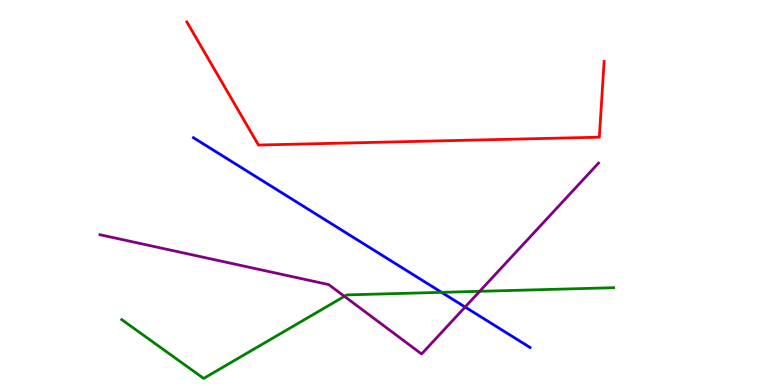[{'lines': ['blue', 'red'], 'intersections': []}, {'lines': ['green', 'red'], 'intersections': []}, {'lines': ['purple', 'red'], 'intersections': []}, {'lines': ['blue', 'green'], 'intersections': [{'x': 5.7, 'y': 2.41}]}, {'lines': ['blue', 'purple'], 'intersections': [{'x': 6.0, 'y': 2.03}]}, {'lines': ['green', 'purple'], 'intersections': [{'x': 4.44, 'y': 2.3}, {'x': 6.19, 'y': 2.43}]}]